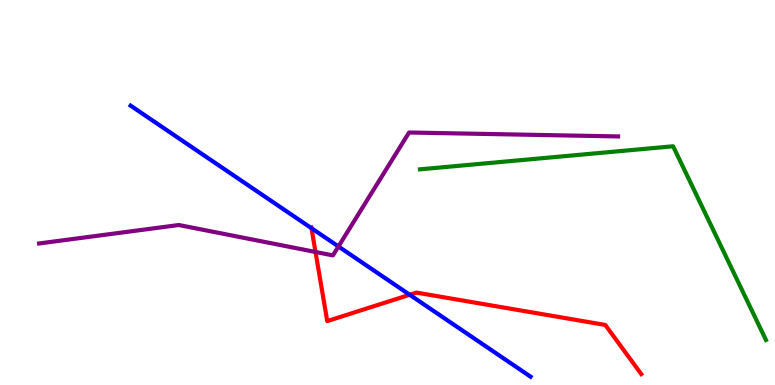[{'lines': ['blue', 'red'], 'intersections': [{'x': 4.02, 'y': 4.07}, {'x': 5.29, 'y': 2.34}]}, {'lines': ['green', 'red'], 'intersections': []}, {'lines': ['purple', 'red'], 'intersections': [{'x': 4.07, 'y': 3.46}]}, {'lines': ['blue', 'green'], 'intersections': []}, {'lines': ['blue', 'purple'], 'intersections': [{'x': 4.37, 'y': 3.6}]}, {'lines': ['green', 'purple'], 'intersections': []}]